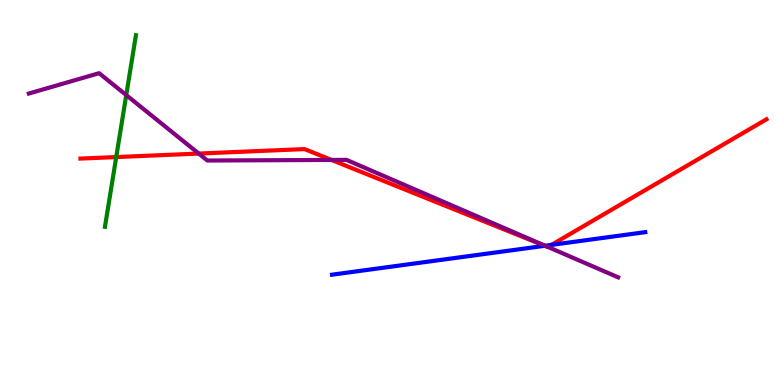[{'lines': ['blue', 'red'], 'intersections': [{'x': 7.03, 'y': 3.62}, {'x': 7.12, 'y': 3.64}]}, {'lines': ['green', 'red'], 'intersections': [{'x': 1.5, 'y': 5.92}]}, {'lines': ['purple', 'red'], 'intersections': [{'x': 2.56, 'y': 6.01}, {'x': 4.28, 'y': 5.85}, {'x': 7.07, 'y': 3.59}]}, {'lines': ['blue', 'green'], 'intersections': []}, {'lines': ['blue', 'purple'], 'intersections': [{'x': 7.03, 'y': 3.62}]}, {'lines': ['green', 'purple'], 'intersections': [{'x': 1.63, 'y': 7.53}]}]